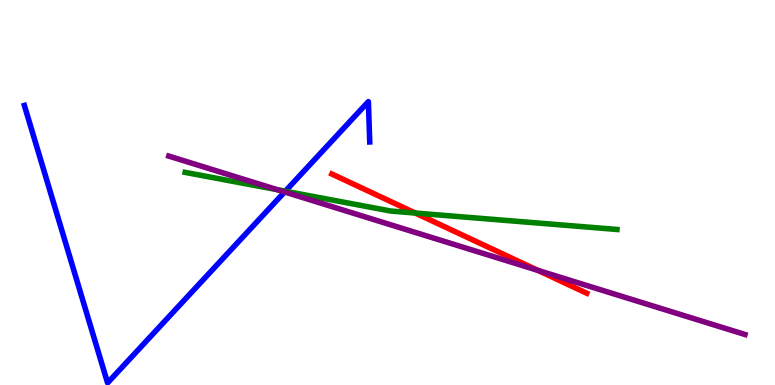[{'lines': ['blue', 'red'], 'intersections': []}, {'lines': ['green', 'red'], 'intersections': [{'x': 5.36, 'y': 4.47}]}, {'lines': ['purple', 'red'], 'intersections': [{'x': 6.94, 'y': 2.98}]}, {'lines': ['blue', 'green'], 'intersections': [{'x': 3.68, 'y': 5.03}]}, {'lines': ['blue', 'purple'], 'intersections': [{'x': 3.67, 'y': 5.01}]}, {'lines': ['green', 'purple'], 'intersections': [{'x': 3.58, 'y': 5.07}]}]